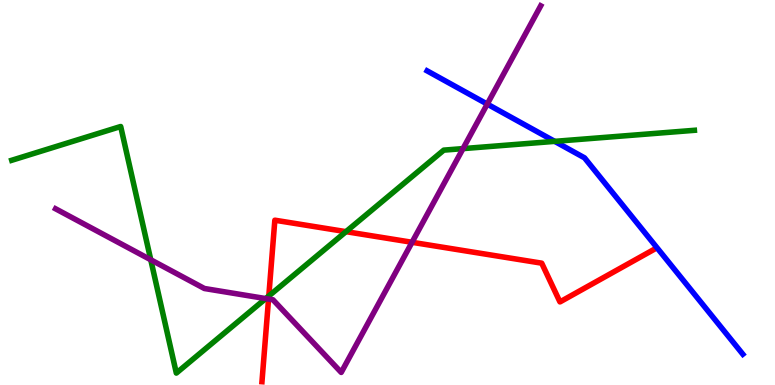[{'lines': ['blue', 'red'], 'intersections': []}, {'lines': ['green', 'red'], 'intersections': [{'x': 3.47, 'y': 2.31}, {'x': 4.46, 'y': 3.98}]}, {'lines': ['purple', 'red'], 'intersections': [{'x': 3.47, 'y': 2.23}, {'x': 5.32, 'y': 3.71}]}, {'lines': ['blue', 'green'], 'intersections': [{'x': 7.16, 'y': 6.33}]}, {'lines': ['blue', 'purple'], 'intersections': [{'x': 6.29, 'y': 7.3}]}, {'lines': ['green', 'purple'], 'intersections': [{'x': 1.95, 'y': 3.25}, {'x': 3.43, 'y': 2.24}, {'x': 5.97, 'y': 6.14}]}]